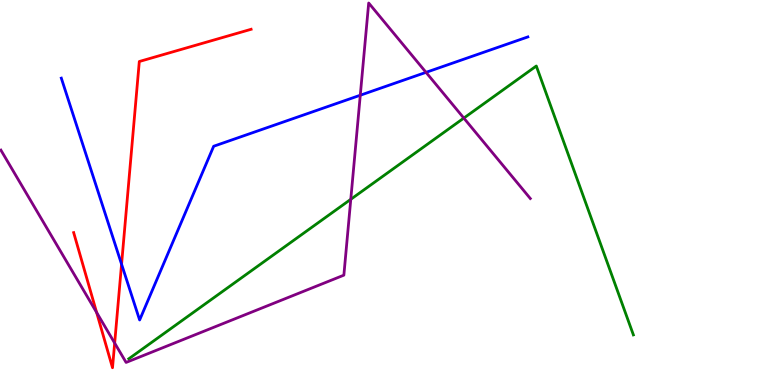[{'lines': ['blue', 'red'], 'intersections': [{'x': 1.57, 'y': 3.14}]}, {'lines': ['green', 'red'], 'intersections': []}, {'lines': ['purple', 'red'], 'intersections': [{'x': 1.25, 'y': 1.88}, {'x': 1.48, 'y': 1.09}]}, {'lines': ['blue', 'green'], 'intersections': []}, {'lines': ['blue', 'purple'], 'intersections': [{'x': 4.65, 'y': 7.53}, {'x': 5.5, 'y': 8.12}]}, {'lines': ['green', 'purple'], 'intersections': [{'x': 4.53, 'y': 4.82}, {'x': 5.98, 'y': 6.93}]}]